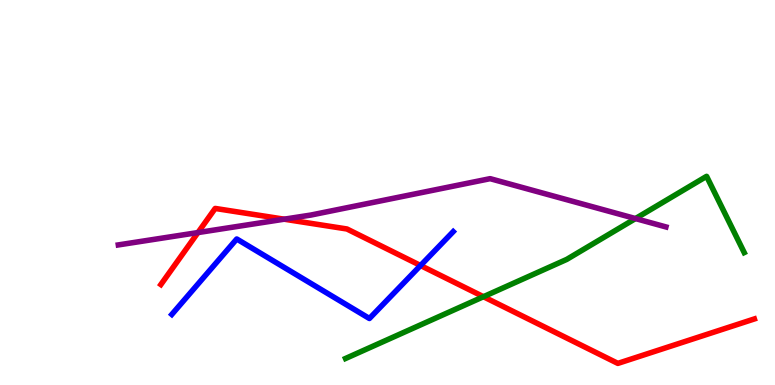[{'lines': ['blue', 'red'], 'intersections': [{'x': 5.43, 'y': 3.1}]}, {'lines': ['green', 'red'], 'intersections': [{'x': 6.24, 'y': 2.29}]}, {'lines': ['purple', 'red'], 'intersections': [{'x': 2.55, 'y': 3.96}, {'x': 3.67, 'y': 4.31}]}, {'lines': ['blue', 'green'], 'intersections': []}, {'lines': ['blue', 'purple'], 'intersections': []}, {'lines': ['green', 'purple'], 'intersections': [{'x': 8.2, 'y': 4.32}]}]